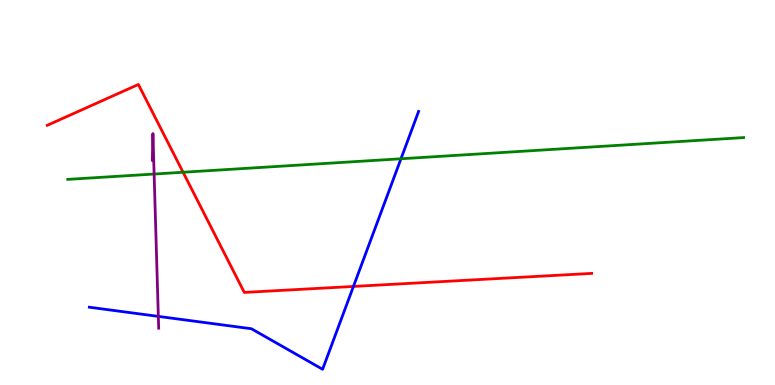[{'lines': ['blue', 'red'], 'intersections': [{'x': 4.56, 'y': 2.56}]}, {'lines': ['green', 'red'], 'intersections': [{'x': 2.36, 'y': 5.53}]}, {'lines': ['purple', 'red'], 'intersections': []}, {'lines': ['blue', 'green'], 'intersections': [{'x': 5.17, 'y': 5.88}]}, {'lines': ['blue', 'purple'], 'intersections': [{'x': 2.04, 'y': 1.78}]}, {'lines': ['green', 'purple'], 'intersections': [{'x': 1.99, 'y': 5.48}]}]